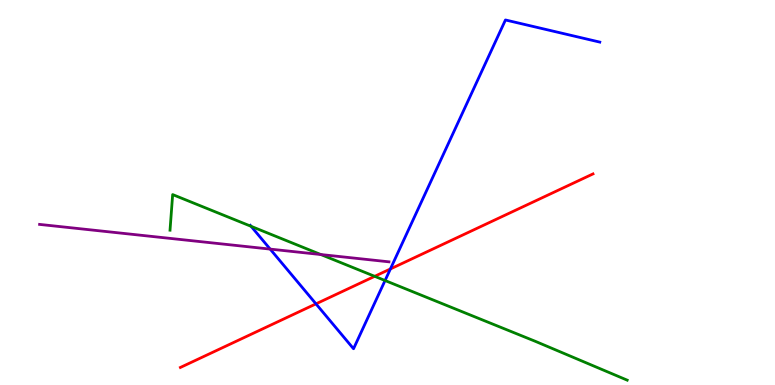[{'lines': ['blue', 'red'], 'intersections': [{'x': 4.08, 'y': 2.11}, {'x': 5.04, 'y': 3.01}]}, {'lines': ['green', 'red'], 'intersections': [{'x': 4.83, 'y': 2.82}]}, {'lines': ['purple', 'red'], 'intersections': []}, {'lines': ['blue', 'green'], 'intersections': [{'x': 3.24, 'y': 4.12}, {'x': 4.97, 'y': 2.71}]}, {'lines': ['blue', 'purple'], 'intersections': [{'x': 3.49, 'y': 3.53}]}, {'lines': ['green', 'purple'], 'intersections': [{'x': 4.14, 'y': 3.39}]}]